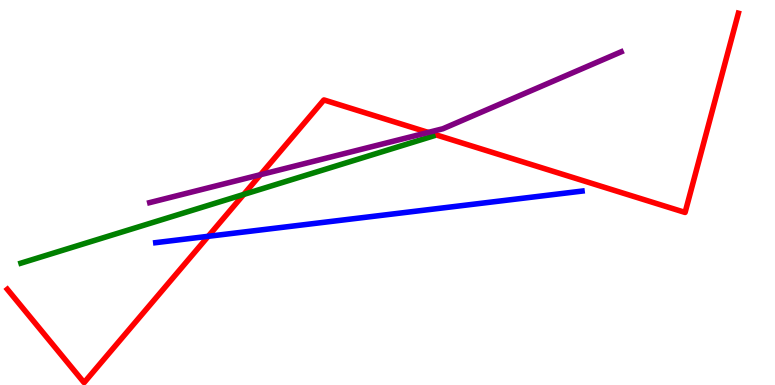[{'lines': ['blue', 'red'], 'intersections': [{'x': 2.69, 'y': 3.86}]}, {'lines': ['green', 'red'], 'intersections': [{'x': 3.14, 'y': 4.95}]}, {'lines': ['purple', 'red'], 'intersections': [{'x': 3.36, 'y': 5.46}, {'x': 5.53, 'y': 6.56}]}, {'lines': ['blue', 'green'], 'intersections': []}, {'lines': ['blue', 'purple'], 'intersections': []}, {'lines': ['green', 'purple'], 'intersections': []}]